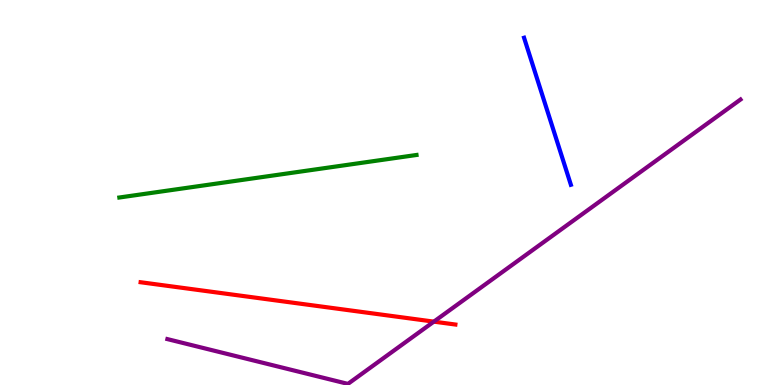[{'lines': ['blue', 'red'], 'intersections': []}, {'lines': ['green', 'red'], 'intersections': []}, {'lines': ['purple', 'red'], 'intersections': [{'x': 5.6, 'y': 1.65}]}, {'lines': ['blue', 'green'], 'intersections': []}, {'lines': ['blue', 'purple'], 'intersections': []}, {'lines': ['green', 'purple'], 'intersections': []}]